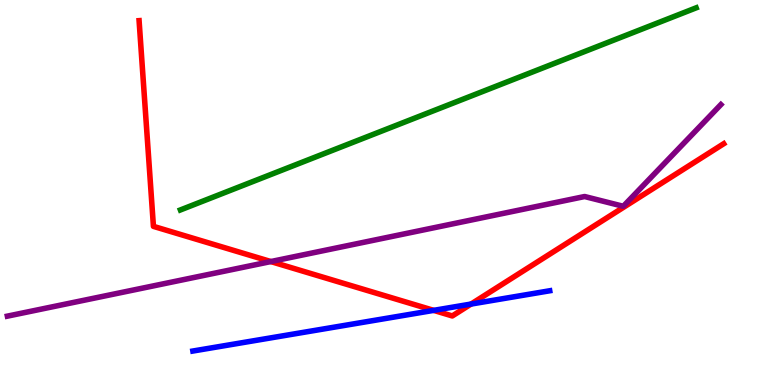[{'lines': ['blue', 'red'], 'intersections': [{'x': 5.6, 'y': 1.94}, {'x': 6.08, 'y': 2.1}]}, {'lines': ['green', 'red'], 'intersections': []}, {'lines': ['purple', 'red'], 'intersections': [{'x': 3.49, 'y': 3.21}]}, {'lines': ['blue', 'green'], 'intersections': []}, {'lines': ['blue', 'purple'], 'intersections': []}, {'lines': ['green', 'purple'], 'intersections': []}]